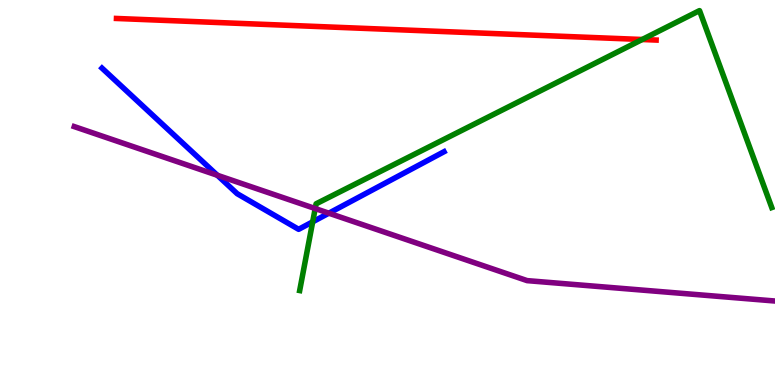[{'lines': ['blue', 'red'], 'intersections': []}, {'lines': ['green', 'red'], 'intersections': [{'x': 8.29, 'y': 8.97}]}, {'lines': ['purple', 'red'], 'intersections': []}, {'lines': ['blue', 'green'], 'intersections': [{'x': 4.03, 'y': 4.24}]}, {'lines': ['blue', 'purple'], 'intersections': [{'x': 2.8, 'y': 5.45}, {'x': 4.24, 'y': 4.46}]}, {'lines': ['green', 'purple'], 'intersections': [{'x': 4.07, 'y': 4.58}]}]